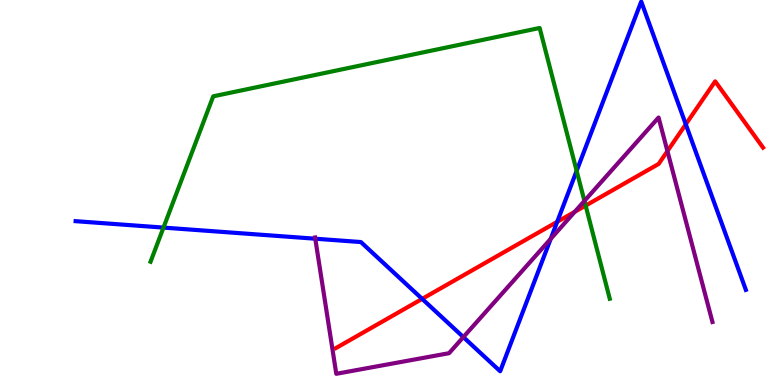[{'lines': ['blue', 'red'], 'intersections': [{'x': 5.45, 'y': 2.24}, {'x': 7.19, 'y': 4.24}, {'x': 8.85, 'y': 6.77}]}, {'lines': ['green', 'red'], 'intersections': [{'x': 7.56, 'y': 4.66}]}, {'lines': ['purple', 'red'], 'intersections': [{'x': 7.42, 'y': 4.5}, {'x': 8.61, 'y': 6.07}]}, {'lines': ['blue', 'green'], 'intersections': [{'x': 2.11, 'y': 4.09}, {'x': 7.44, 'y': 5.56}]}, {'lines': ['blue', 'purple'], 'intersections': [{'x': 4.07, 'y': 3.8}, {'x': 5.98, 'y': 1.24}, {'x': 7.11, 'y': 3.8}]}, {'lines': ['green', 'purple'], 'intersections': [{'x': 7.54, 'y': 4.78}]}]